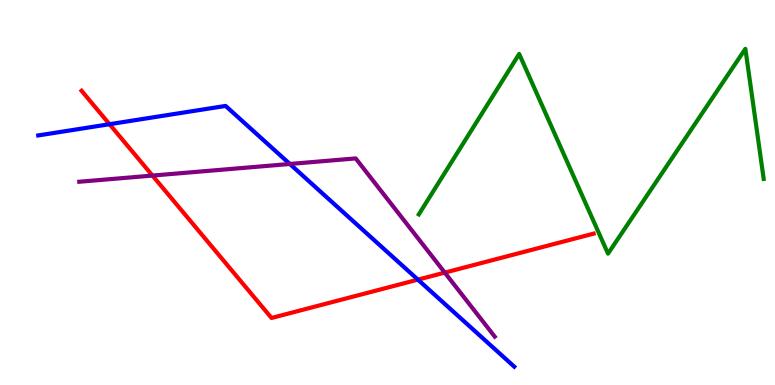[{'lines': ['blue', 'red'], 'intersections': [{'x': 1.41, 'y': 6.77}, {'x': 5.39, 'y': 2.74}]}, {'lines': ['green', 'red'], 'intersections': []}, {'lines': ['purple', 'red'], 'intersections': [{'x': 1.97, 'y': 5.44}, {'x': 5.74, 'y': 2.92}]}, {'lines': ['blue', 'green'], 'intersections': []}, {'lines': ['blue', 'purple'], 'intersections': [{'x': 3.74, 'y': 5.74}]}, {'lines': ['green', 'purple'], 'intersections': []}]